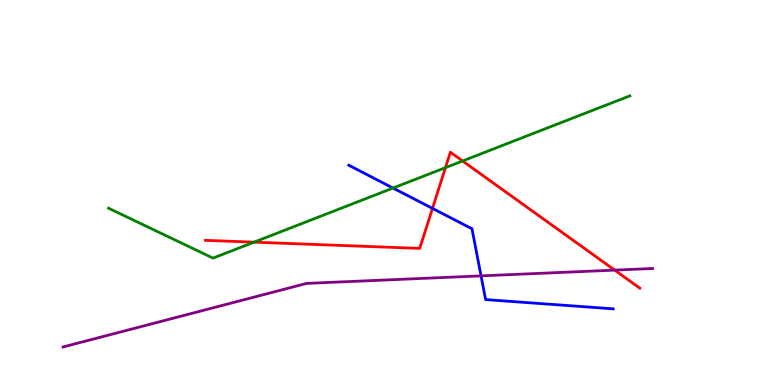[{'lines': ['blue', 'red'], 'intersections': [{'x': 5.58, 'y': 4.59}]}, {'lines': ['green', 'red'], 'intersections': [{'x': 3.28, 'y': 3.71}, {'x': 5.75, 'y': 5.65}, {'x': 5.97, 'y': 5.82}]}, {'lines': ['purple', 'red'], 'intersections': [{'x': 7.93, 'y': 2.98}]}, {'lines': ['blue', 'green'], 'intersections': [{'x': 5.07, 'y': 5.12}]}, {'lines': ['blue', 'purple'], 'intersections': [{'x': 6.21, 'y': 2.83}]}, {'lines': ['green', 'purple'], 'intersections': []}]